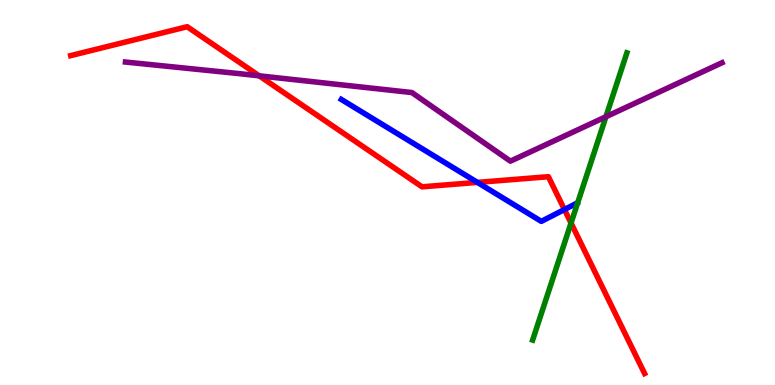[{'lines': ['blue', 'red'], 'intersections': [{'x': 6.16, 'y': 5.26}, {'x': 7.28, 'y': 4.56}]}, {'lines': ['green', 'red'], 'intersections': [{'x': 7.37, 'y': 4.21}]}, {'lines': ['purple', 'red'], 'intersections': [{'x': 3.34, 'y': 8.03}]}, {'lines': ['blue', 'green'], 'intersections': []}, {'lines': ['blue', 'purple'], 'intersections': []}, {'lines': ['green', 'purple'], 'intersections': [{'x': 7.82, 'y': 6.97}]}]